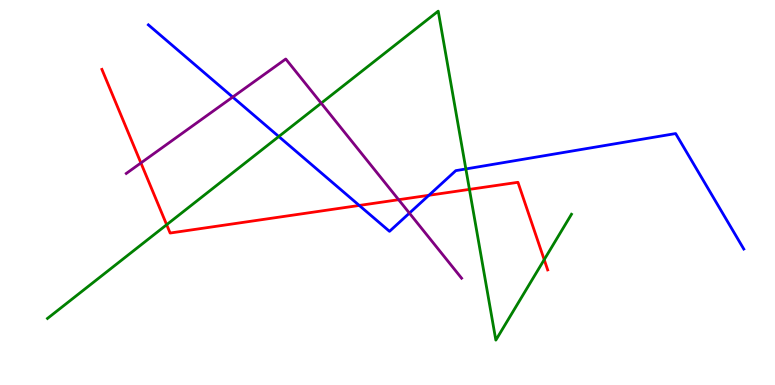[{'lines': ['blue', 'red'], 'intersections': [{'x': 4.64, 'y': 4.66}, {'x': 5.53, 'y': 4.93}]}, {'lines': ['green', 'red'], 'intersections': [{'x': 2.15, 'y': 4.16}, {'x': 6.06, 'y': 5.08}, {'x': 7.02, 'y': 3.26}]}, {'lines': ['purple', 'red'], 'intersections': [{'x': 1.82, 'y': 5.77}, {'x': 5.14, 'y': 4.81}]}, {'lines': ['blue', 'green'], 'intersections': [{'x': 3.6, 'y': 6.45}, {'x': 6.01, 'y': 5.61}]}, {'lines': ['blue', 'purple'], 'intersections': [{'x': 3.0, 'y': 7.48}, {'x': 5.28, 'y': 4.46}]}, {'lines': ['green', 'purple'], 'intersections': [{'x': 4.14, 'y': 7.32}]}]